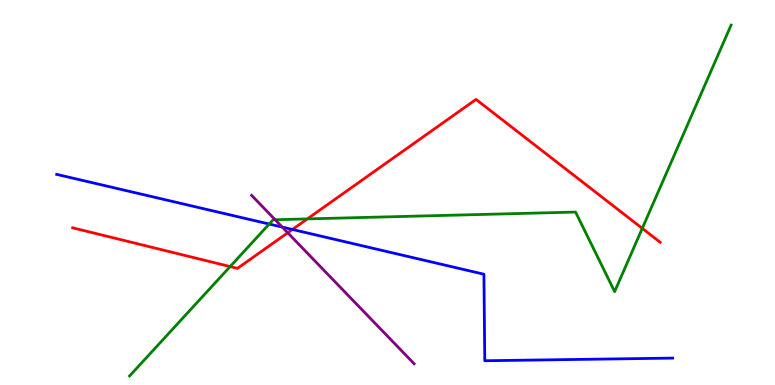[{'lines': ['blue', 'red'], 'intersections': [{'x': 3.77, 'y': 4.04}]}, {'lines': ['green', 'red'], 'intersections': [{'x': 2.97, 'y': 3.08}, {'x': 3.97, 'y': 4.31}, {'x': 8.29, 'y': 4.07}]}, {'lines': ['purple', 'red'], 'intersections': [{'x': 3.71, 'y': 3.95}]}, {'lines': ['blue', 'green'], 'intersections': [{'x': 3.47, 'y': 4.18}]}, {'lines': ['blue', 'purple'], 'intersections': [{'x': 3.64, 'y': 4.1}]}, {'lines': ['green', 'purple'], 'intersections': [{'x': 3.55, 'y': 4.29}]}]